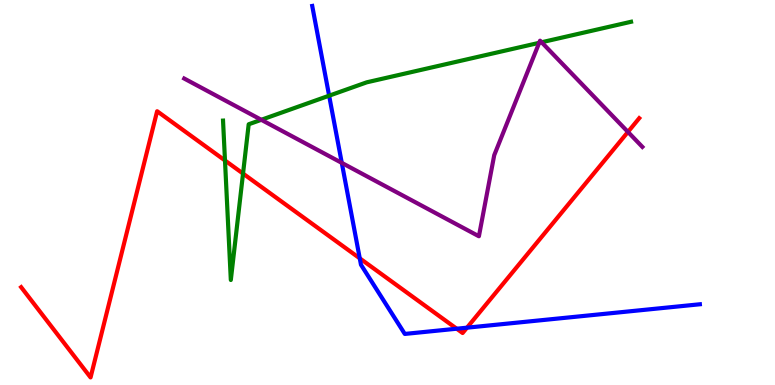[{'lines': ['blue', 'red'], 'intersections': [{'x': 4.64, 'y': 3.29}, {'x': 5.89, 'y': 1.46}, {'x': 6.03, 'y': 1.49}]}, {'lines': ['green', 'red'], 'intersections': [{'x': 2.9, 'y': 5.83}, {'x': 3.14, 'y': 5.49}]}, {'lines': ['purple', 'red'], 'intersections': [{'x': 8.1, 'y': 6.57}]}, {'lines': ['blue', 'green'], 'intersections': [{'x': 4.25, 'y': 7.51}]}, {'lines': ['blue', 'purple'], 'intersections': [{'x': 4.41, 'y': 5.77}]}, {'lines': ['green', 'purple'], 'intersections': [{'x': 3.37, 'y': 6.89}, {'x': 6.96, 'y': 8.89}, {'x': 6.99, 'y': 8.9}]}]